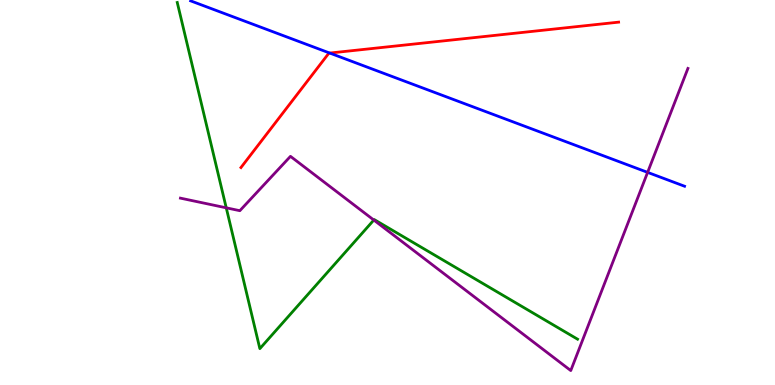[{'lines': ['blue', 'red'], 'intersections': [{'x': 4.25, 'y': 8.62}]}, {'lines': ['green', 'red'], 'intersections': []}, {'lines': ['purple', 'red'], 'intersections': []}, {'lines': ['blue', 'green'], 'intersections': []}, {'lines': ['blue', 'purple'], 'intersections': [{'x': 8.36, 'y': 5.52}]}, {'lines': ['green', 'purple'], 'intersections': [{'x': 2.92, 'y': 4.6}, {'x': 4.82, 'y': 4.28}]}]